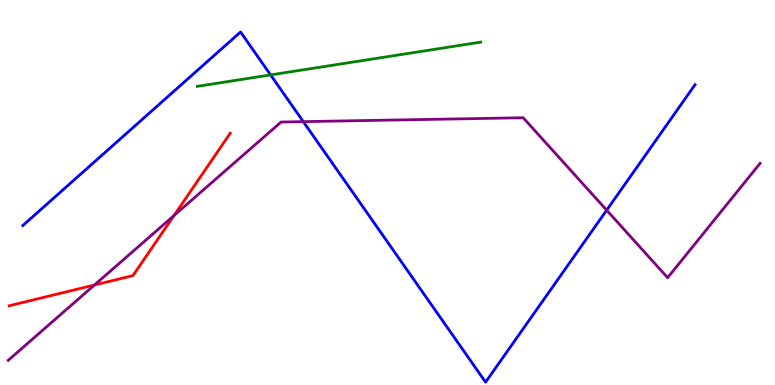[{'lines': ['blue', 'red'], 'intersections': []}, {'lines': ['green', 'red'], 'intersections': []}, {'lines': ['purple', 'red'], 'intersections': [{'x': 1.22, 'y': 2.6}, {'x': 2.24, 'y': 4.4}]}, {'lines': ['blue', 'green'], 'intersections': [{'x': 3.49, 'y': 8.05}]}, {'lines': ['blue', 'purple'], 'intersections': [{'x': 3.91, 'y': 6.84}, {'x': 7.83, 'y': 4.54}]}, {'lines': ['green', 'purple'], 'intersections': []}]